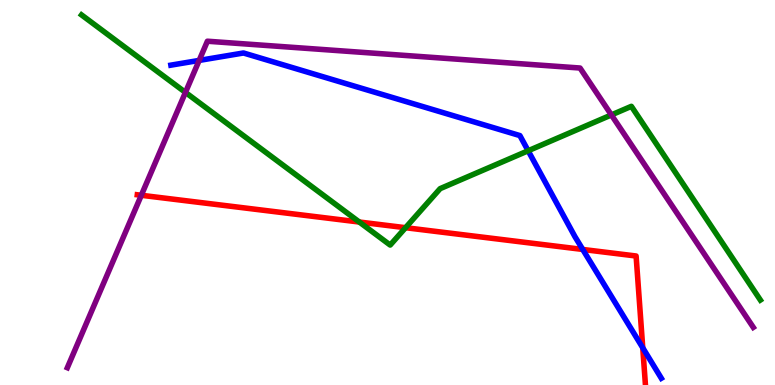[{'lines': ['blue', 'red'], 'intersections': [{'x': 7.52, 'y': 3.52}, {'x': 8.29, 'y': 0.966}]}, {'lines': ['green', 'red'], 'intersections': [{'x': 4.64, 'y': 4.23}, {'x': 5.23, 'y': 4.09}]}, {'lines': ['purple', 'red'], 'intersections': [{'x': 1.82, 'y': 4.93}]}, {'lines': ['blue', 'green'], 'intersections': [{'x': 6.81, 'y': 6.08}]}, {'lines': ['blue', 'purple'], 'intersections': [{'x': 2.57, 'y': 8.43}]}, {'lines': ['green', 'purple'], 'intersections': [{'x': 2.39, 'y': 7.6}, {'x': 7.89, 'y': 7.01}]}]